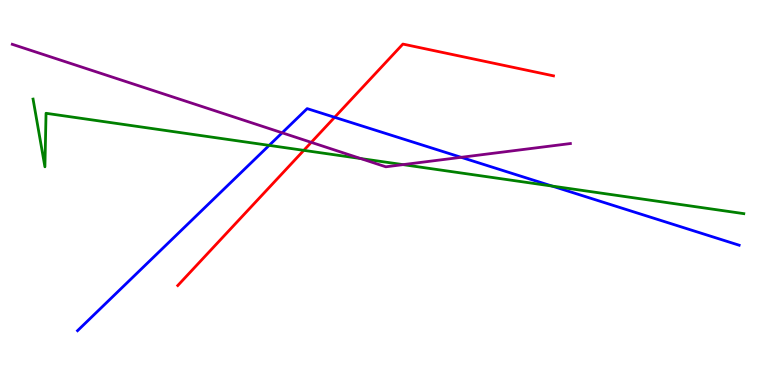[{'lines': ['blue', 'red'], 'intersections': [{'x': 4.32, 'y': 6.95}]}, {'lines': ['green', 'red'], 'intersections': [{'x': 3.92, 'y': 6.09}]}, {'lines': ['purple', 'red'], 'intersections': [{'x': 4.02, 'y': 6.3}]}, {'lines': ['blue', 'green'], 'intersections': [{'x': 3.47, 'y': 6.22}, {'x': 7.12, 'y': 5.17}]}, {'lines': ['blue', 'purple'], 'intersections': [{'x': 3.64, 'y': 6.55}, {'x': 5.95, 'y': 5.91}]}, {'lines': ['green', 'purple'], 'intersections': [{'x': 4.65, 'y': 5.88}, {'x': 5.2, 'y': 5.72}]}]